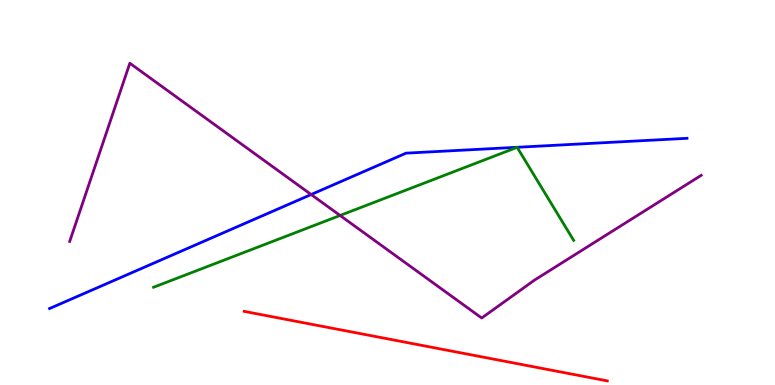[{'lines': ['blue', 'red'], 'intersections': []}, {'lines': ['green', 'red'], 'intersections': []}, {'lines': ['purple', 'red'], 'intersections': []}, {'lines': ['blue', 'green'], 'intersections': []}, {'lines': ['blue', 'purple'], 'intersections': [{'x': 4.01, 'y': 4.95}]}, {'lines': ['green', 'purple'], 'intersections': [{'x': 4.39, 'y': 4.4}]}]